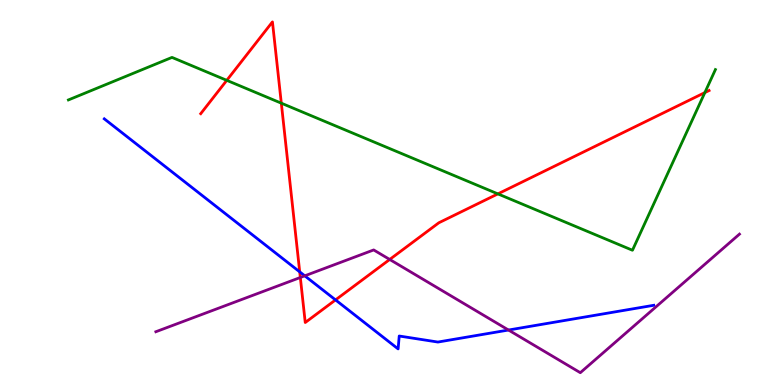[{'lines': ['blue', 'red'], 'intersections': [{'x': 3.87, 'y': 2.94}, {'x': 4.33, 'y': 2.21}]}, {'lines': ['green', 'red'], 'intersections': [{'x': 2.93, 'y': 7.91}, {'x': 3.63, 'y': 7.32}, {'x': 6.42, 'y': 4.96}, {'x': 9.09, 'y': 7.59}]}, {'lines': ['purple', 'red'], 'intersections': [{'x': 3.88, 'y': 2.79}, {'x': 5.03, 'y': 3.26}]}, {'lines': ['blue', 'green'], 'intersections': []}, {'lines': ['blue', 'purple'], 'intersections': [{'x': 3.93, 'y': 2.84}, {'x': 6.56, 'y': 1.43}]}, {'lines': ['green', 'purple'], 'intersections': []}]